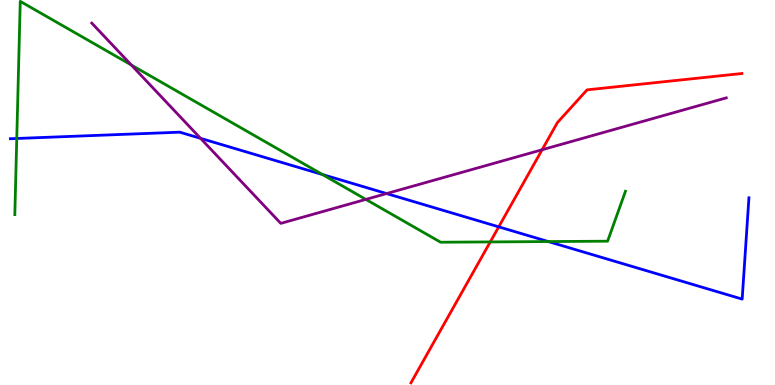[{'lines': ['blue', 'red'], 'intersections': [{'x': 6.44, 'y': 4.11}]}, {'lines': ['green', 'red'], 'intersections': [{'x': 6.33, 'y': 3.72}]}, {'lines': ['purple', 'red'], 'intersections': [{'x': 7.0, 'y': 6.11}]}, {'lines': ['blue', 'green'], 'intersections': [{'x': 0.216, 'y': 6.4}, {'x': 4.16, 'y': 5.47}, {'x': 7.07, 'y': 3.73}]}, {'lines': ['blue', 'purple'], 'intersections': [{'x': 2.59, 'y': 6.41}, {'x': 4.99, 'y': 4.97}]}, {'lines': ['green', 'purple'], 'intersections': [{'x': 1.69, 'y': 8.31}, {'x': 4.72, 'y': 4.82}]}]